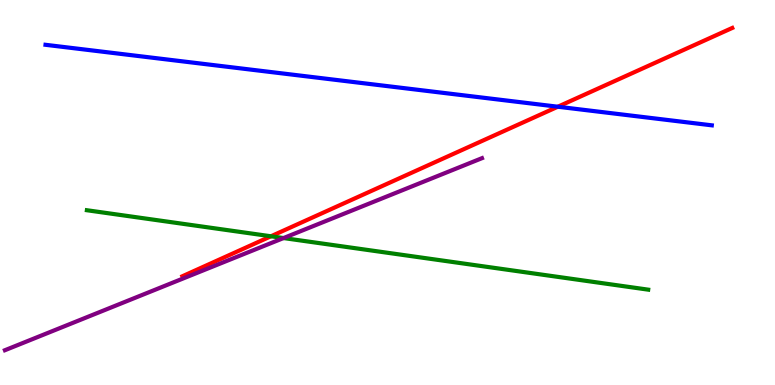[{'lines': ['blue', 'red'], 'intersections': [{'x': 7.2, 'y': 7.23}]}, {'lines': ['green', 'red'], 'intersections': [{'x': 3.5, 'y': 3.86}]}, {'lines': ['purple', 'red'], 'intersections': []}, {'lines': ['blue', 'green'], 'intersections': []}, {'lines': ['blue', 'purple'], 'intersections': []}, {'lines': ['green', 'purple'], 'intersections': [{'x': 3.66, 'y': 3.82}]}]